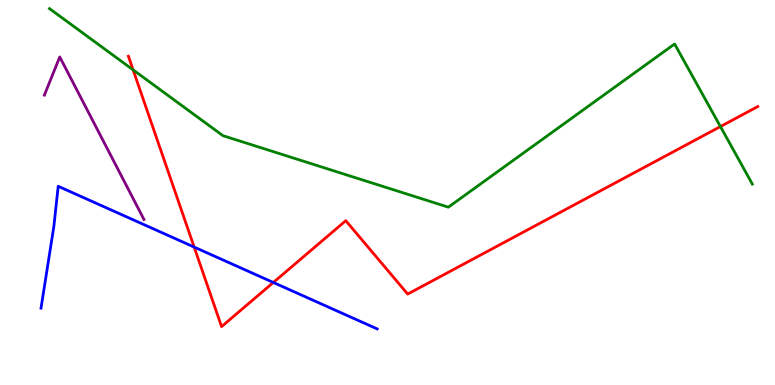[{'lines': ['blue', 'red'], 'intersections': [{'x': 2.51, 'y': 3.58}, {'x': 3.53, 'y': 2.66}]}, {'lines': ['green', 'red'], 'intersections': [{'x': 1.72, 'y': 8.19}, {'x': 9.3, 'y': 6.71}]}, {'lines': ['purple', 'red'], 'intersections': []}, {'lines': ['blue', 'green'], 'intersections': []}, {'lines': ['blue', 'purple'], 'intersections': []}, {'lines': ['green', 'purple'], 'intersections': []}]